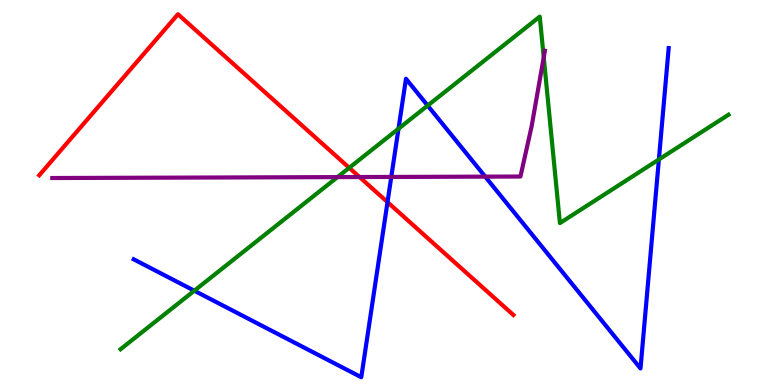[{'lines': ['blue', 'red'], 'intersections': [{'x': 5.0, 'y': 4.75}]}, {'lines': ['green', 'red'], 'intersections': [{'x': 4.51, 'y': 5.64}]}, {'lines': ['purple', 'red'], 'intersections': [{'x': 4.64, 'y': 5.4}]}, {'lines': ['blue', 'green'], 'intersections': [{'x': 2.51, 'y': 2.45}, {'x': 5.14, 'y': 6.66}, {'x': 5.52, 'y': 7.26}, {'x': 8.5, 'y': 5.86}]}, {'lines': ['blue', 'purple'], 'intersections': [{'x': 5.05, 'y': 5.4}, {'x': 6.26, 'y': 5.41}]}, {'lines': ['green', 'purple'], 'intersections': [{'x': 4.35, 'y': 5.4}, {'x': 7.02, 'y': 8.51}]}]